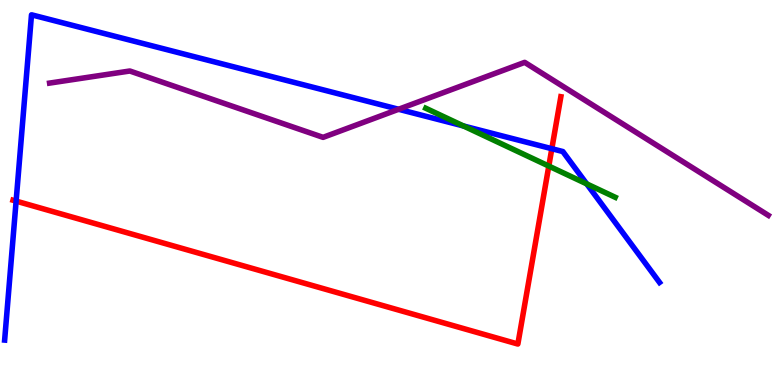[{'lines': ['blue', 'red'], 'intersections': [{'x': 0.208, 'y': 4.78}, {'x': 7.12, 'y': 6.14}]}, {'lines': ['green', 'red'], 'intersections': [{'x': 7.08, 'y': 5.69}]}, {'lines': ['purple', 'red'], 'intersections': []}, {'lines': ['blue', 'green'], 'intersections': [{'x': 5.98, 'y': 6.73}, {'x': 7.57, 'y': 5.22}]}, {'lines': ['blue', 'purple'], 'intersections': [{'x': 5.14, 'y': 7.16}]}, {'lines': ['green', 'purple'], 'intersections': []}]